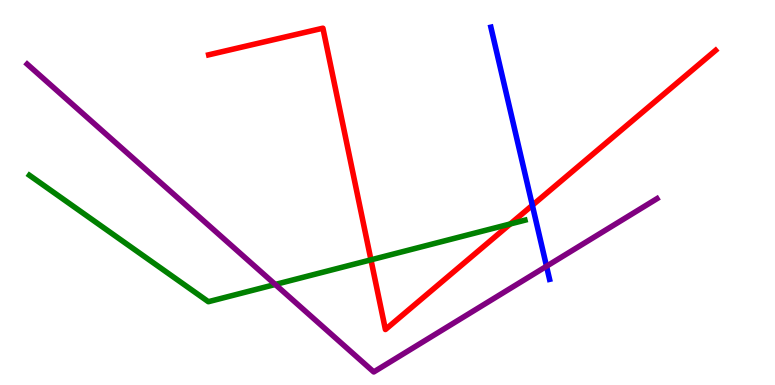[{'lines': ['blue', 'red'], 'intersections': [{'x': 6.87, 'y': 4.67}]}, {'lines': ['green', 'red'], 'intersections': [{'x': 4.79, 'y': 3.25}, {'x': 6.58, 'y': 4.18}]}, {'lines': ['purple', 'red'], 'intersections': []}, {'lines': ['blue', 'green'], 'intersections': []}, {'lines': ['blue', 'purple'], 'intersections': [{'x': 7.05, 'y': 3.08}]}, {'lines': ['green', 'purple'], 'intersections': [{'x': 3.55, 'y': 2.61}]}]